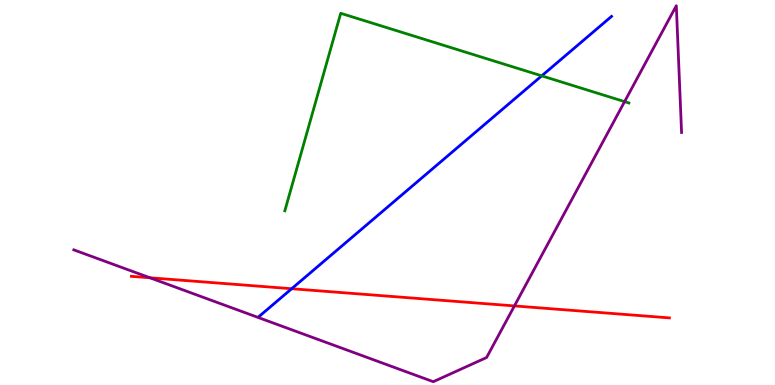[{'lines': ['blue', 'red'], 'intersections': [{'x': 3.76, 'y': 2.5}]}, {'lines': ['green', 'red'], 'intersections': []}, {'lines': ['purple', 'red'], 'intersections': [{'x': 1.93, 'y': 2.78}, {'x': 6.64, 'y': 2.05}]}, {'lines': ['blue', 'green'], 'intersections': [{'x': 6.99, 'y': 8.03}]}, {'lines': ['blue', 'purple'], 'intersections': []}, {'lines': ['green', 'purple'], 'intersections': [{'x': 8.06, 'y': 7.36}]}]